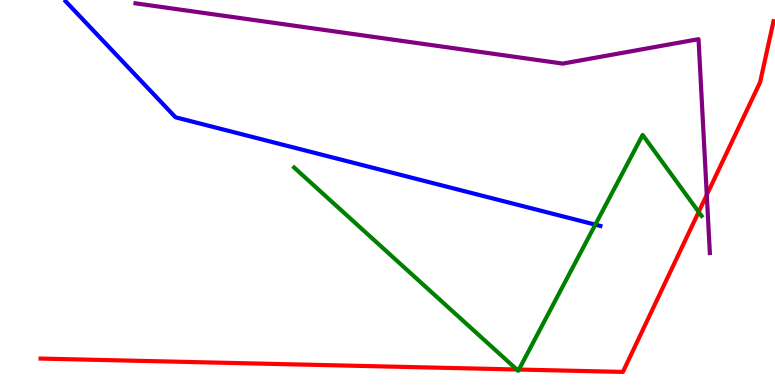[{'lines': ['blue', 'red'], 'intersections': []}, {'lines': ['green', 'red'], 'intersections': [{'x': 6.67, 'y': 0.403}, {'x': 6.7, 'y': 0.402}, {'x': 9.02, 'y': 4.49}]}, {'lines': ['purple', 'red'], 'intersections': [{'x': 9.12, 'y': 4.94}]}, {'lines': ['blue', 'green'], 'intersections': [{'x': 7.68, 'y': 4.16}]}, {'lines': ['blue', 'purple'], 'intersections': []}, {'lines': ['green', 'purple'], 'intersections': []}]